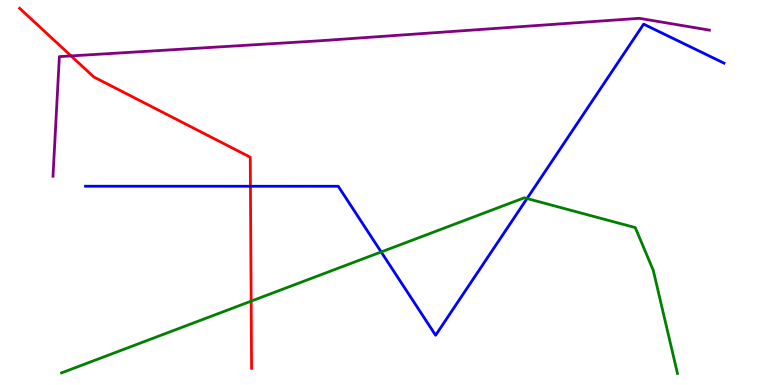[{'lines': ['blue', 'red'], 'intersections': [{'x': 3.23, 'y': 5.16}]}, {'lines': ['green', 'red'], 'intersections': [{'x': 3.24, 'y': 2.18}]}, {'lines': ['purple', 'red'], 'intersections': [{'x': 0.917, 'y': 8.55}]}, {'lines': ['blue', 'green'], 'intersections': [{'x': 4.92, 'y': 3.46}, {'x': 6.8, 'y': 4.84}]}, {'lines': ['blue', 'purple'], 'intersections': []}, {'lines': ['green', 'purple'], 'intersections': []}]